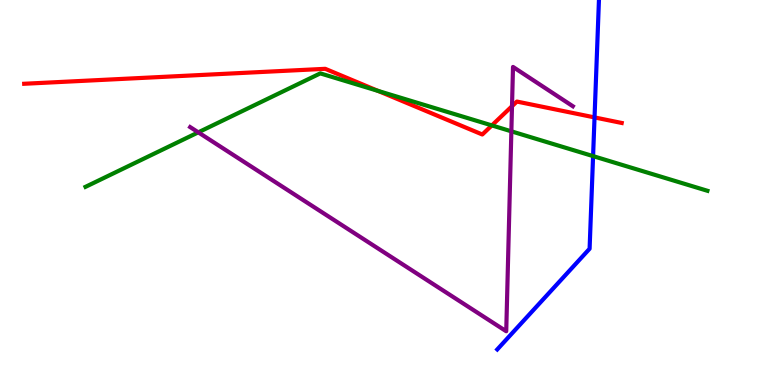[{'lines': ['blue', 'red'], 'intersections': [{'x': 7.67, 'y': 6.95}]}, {'lines': ['green', 'red'], 'intersections': [{'x': 4.88, 'y': 7.64}, {'x': 6.35, 'y': 6.74}]}, {'lines': ['purple', 'red'], 'intersections': [{'x': 6.61, 'y': 7.24}]}, {'lines': ['blue', 'green'], 'intersections': [{'x': 7.65, 'y': 5.95}]}, {'lines': ['blue', 'purple'], 'intersections': []}, {'lines': ['green', 'purple'], 'intersections': [{'x': 2.56, 'y': 6.56}, {'x': 6.6, 'y': 6.59}]}]